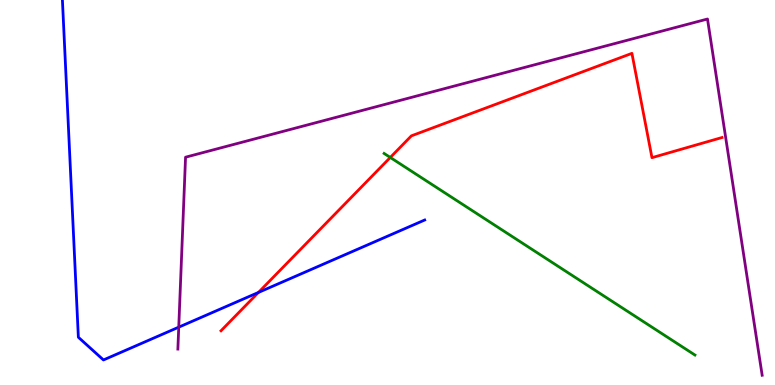[{'lines': ['blue', 'red'], 'intersections': [{'x': 3.34, 'y': 2.4}]}, {'lines': ['green', 'red'], 'intersections': [{'x': 5.04, 'y': 5.91}]}, {'lines': ['purple', 'red'], 'intersections': []}, {'lines': ['blue', 'green'], 'intersections': []}, {'lines': ['blue', 'purple'], 'intersections': [{'x': 2.31, 'y': 1.5}]}, {'lines': ['green', 'purple'], 'intersections': []}]